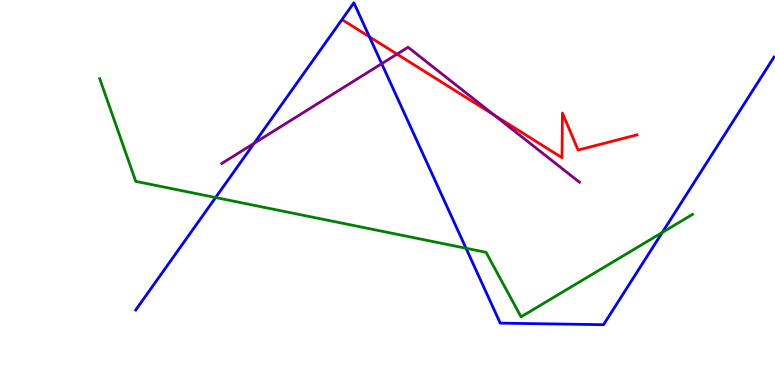[{'lines': ['blue', 'red'], 'intersections': [{'x': 4.77, 'y': 9.04}]}, {'lines': ['green', 'red'], 'intersections': []}, {'lines': ['purple', 'red'], 'intersections': [{'x': 5.12, 'y': 8.59}, {'x': 6.38, 'y': 7.01}]}, {'lines': ['blue', 'green'], 'intersections': [{'x': 2.78, 'y': 4.87}, {'x': 6.01, 'y': 3.55}, {'x': 8.55, 'y': 3.96}]}, {'lines': ['blue', 'purple'], 'intersections': [{'x': 3.28, 'y': 6.28}, {'x': 4.93, 'y': 8.35}]}, {'lines': ['green', 'purple'], 'intersections': []}]